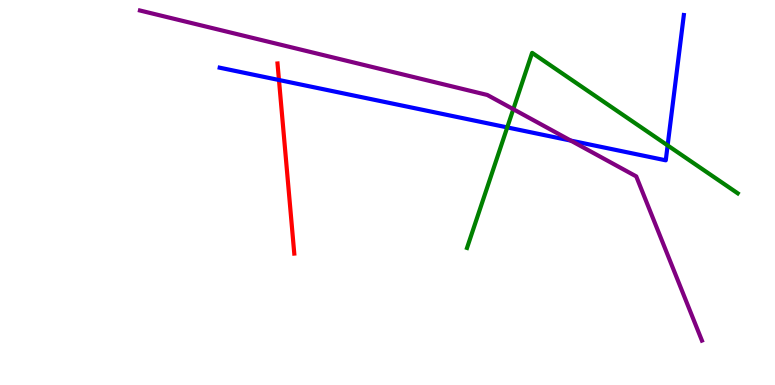[{'lines': ['blue', 'red'], 'intersections': [{'x': 3.6, 'y': 7.92}]}, {'lines': ['green', 'red'], 'intersections': []}, {'lines': ['purple', 'red'], 'intersections': []}, {'lines': ['blue', 'green'], 'intersections': [{'x': 6.55, 'y': 6.69}, {'x': 8.61, 'y': 6.22}]}, {'lines': ['blue', 'purple'], 'intersections': [{'x': 7.36, 'y': 6.35}]}, {'lines': ['green', 'purple'], 'intersections': [{'x': 6.62, 'y': 7.16}]}]